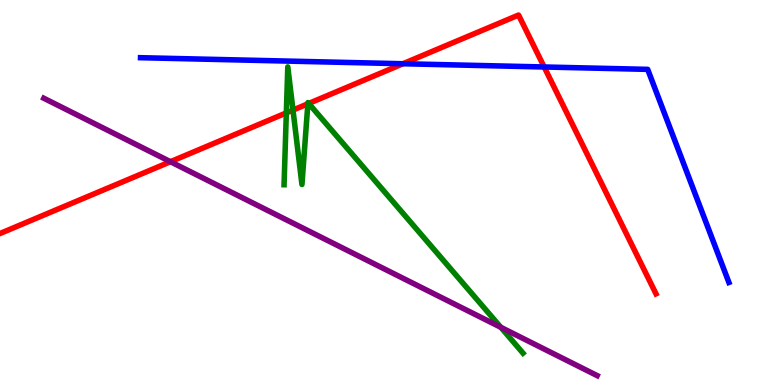[{'lines': ['blue', 'red'], 'intersections': [{'x': 5.2, 'y': 8.34}, {'x': 7.02, 'y': 8.26}]}, {'lines': ['green', 'red'], 'intersections': [{'x': 3.69, 'y': 7.07}, {'x': 3.78, 'y': 7.14}, {'x': 3.97, 'y': 7.3}, {'x': 3.98, 'y': 7.31}]}, {'lines': ['purple', 'red'], 'intersections': [{'x': 2.2, 'y': 5.8}]}, {'lines': ['blue', 'green'], 'intersections': []}, {'lines': ['blue', 'purple'], 'intersections': []}, {'lines': ['green', 'purple'], 'intersections': [{'x': 6.46, 'y': 1.5}]}]